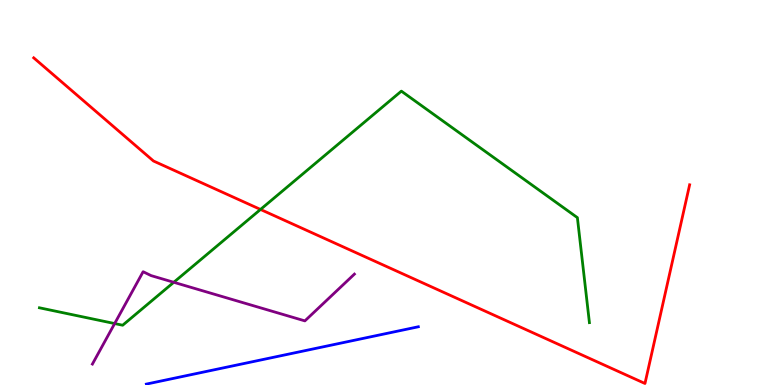[{'lines': ['blue', 'red'], 'intersections': []}, {'lines': ['green', 'red'], 'intersections': [{'x': 3.36, 'y': 4.56}]}, {'lines': ['purple', 'red'], 'intersections': []}, {'lines': ['blue', 'green'], 'intersections': []}, {'lines': ['blue', 'purple'], 'intersections': []}, {'lines': ['green', 'purple'], 'intersections': [{'x': 1.48, 'y': 1.6}, {'x': 2.24, 'y': 2.67}]}]